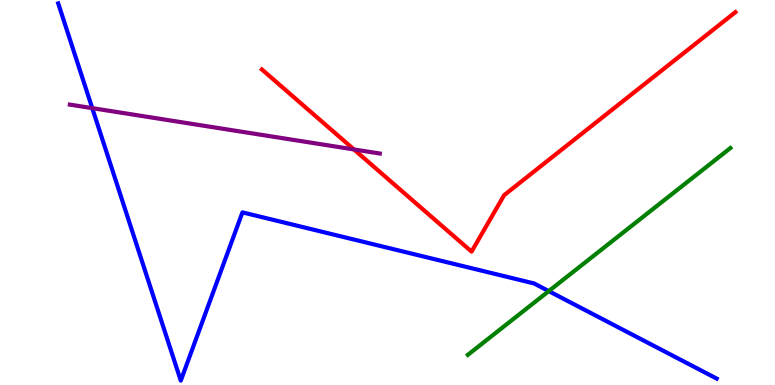[{'lines': ['blue', 'red'], 'intersections': []}, {'lines': ['green', 'red'], 'intersections': []}, {'lines': ['purple', 'red'], 'intersections': [{'x': 4.57, 'y': 6.12}]}, {'lines': ['blue', 'green'], 'intersections': [{'x': 7.08, 'y': 2.44}]}, {'lines': ['blue', 'purple'], 'intersections': [{'x': 1.19, 'y': 7.19}]}, {'lines': ['green', 'purple'], 'intersections': []}]